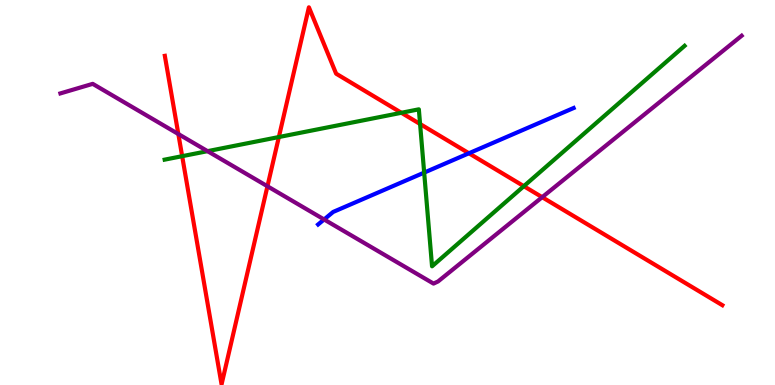[{'lines': ['blue', 'red'], 'intersections': [{'x': 6.05, 'y': 6.02}]}, {'lines': ['green', 'red'], 'intersections': [{'x': 2.35, 'y': 5.94}, {'x': 3.6, 'y': 6.44}, {'x': 5.18, 'y': 7.07}, {'x': 5.42, 'y': 6.78}, {'x': 6.76, 'y': 5.16}]}, {'lines': ['purple', 'red'], 'intersections': [{'x': 2.3, 'y': 6.52}, {'x': 3.45, 'y': 5.16}, {'x': 7.0, 'y': 4.88}]}, {'lines': ['blue', 'green'], 'intersections': [{'x': 5.47, 'y': 5.52}]}, {'lines': ['blue', 'purple'], 'intersections': [{'x': 4.18, 'y': 4.3}]}, {'lines': ['green', 'purple'], 'intersections': [{'x': 2.68, 'y': 6.07}]}]